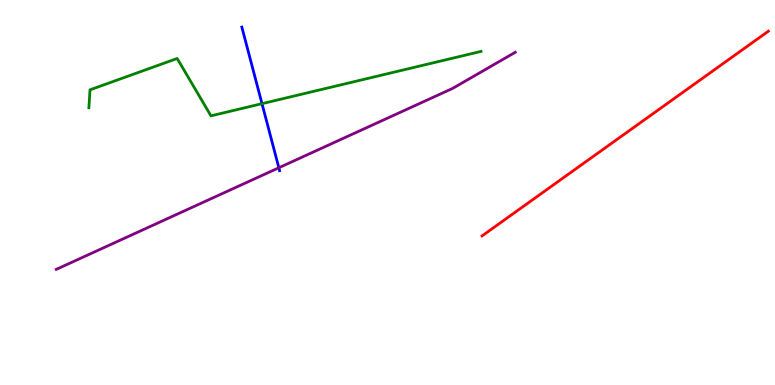[{'lines': ['blue', 'red'], 'intersections': []}, {'lines': ['green', 'red'], 'intersections': []}, {'lines': ['purple', 'red'], 'intersections': []}, {'lines': ['blue', 'green'], 'intersections': [{'x': 3.38, 'y': 7.31}]}, {'lines': ['blue', 'purple'], 'intersections': [{'x': 3.6, 'y': 5.64}]}, {'lines': ['green', 'purple'], 'intersections': []}]